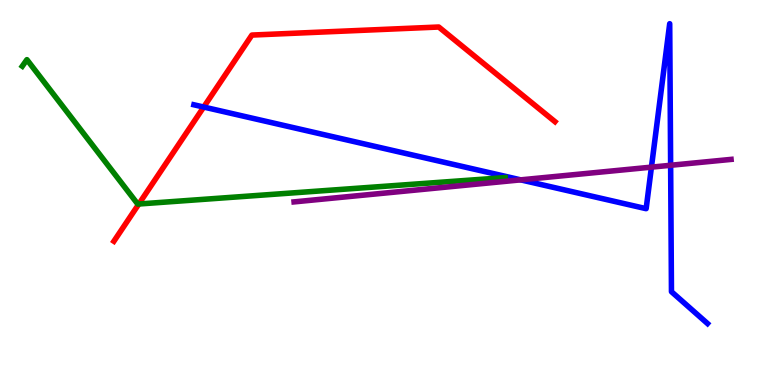[{'lines': ['blue', 'red'], 'intersections': [{'x': 2.63, 'y': 7.22}]}, {'lines': ['green', 'red'], 'intersections': [{'x': 1.79, 'y': 4.7}]}, {'lines': ['purple', 'red'], 'intersections': []}, {'lines': ['blue', 'green'], 'intersections': []}, {'lines': ['blue', 'purple'], 'intersections': [{'x': 6.72, 'y': 5.33}, {'x': 8.41, 'y': 5.66}, {'x': 8.65, 'y': 5.71}]}, {'lines': ['green', 'purple'], 'intersections': []}]